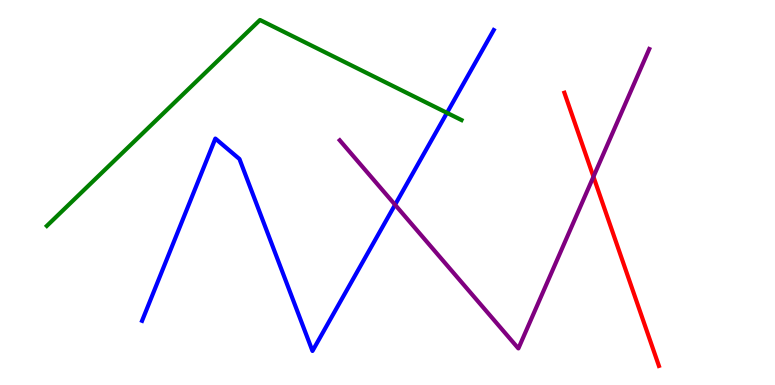[{'lines': ['blue', 'red'], 'intersections': []}, {'lines': ['green', 'red'], 'intersections': []}, {'lines': ['purple', 'red'], 'intersections': [{'x': 7.66, 'y': 5.41}]}, {'lines': ['blue', 'green'], 'intersections': [{'x': 5.77, 'y': 7.07}]}, {'lines': ['blue', 'purple'], 'intersections': [{'x': 5.1, 'y': 4.68}]}, {'lines': ['green', 'purple'], 'intersections': []}]